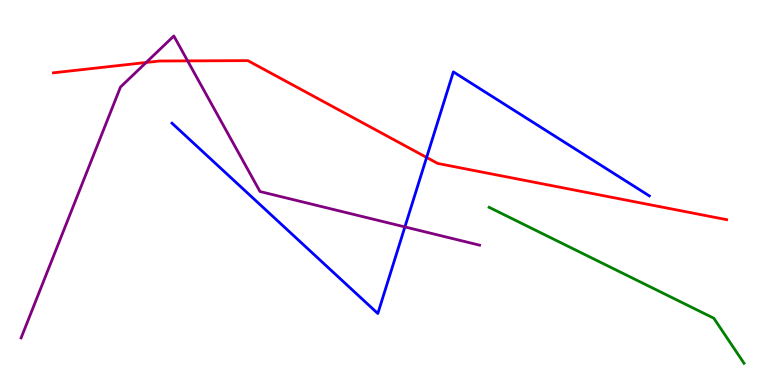[{'lines': ['blue', 'red'], 'intersections': [{'x': 5.5, 'y': 5.91}]}, {'lines': ['green', 'red'], 'intersections': []}, {'lines': ['purple', 'red'], 'intersections': [{'x': 1.89, 'y': 8.38}, {'x': 2.42, 'y': 8.42}]}, {'lines': ['blue', 'green'], 'intersections': []}, {'lines': ['blue', 'purple'], 'intersections': [{'x': 5.22, 'y': 4.11}]}, {'lines': ['green', 'purple'], 'intersections': []}]